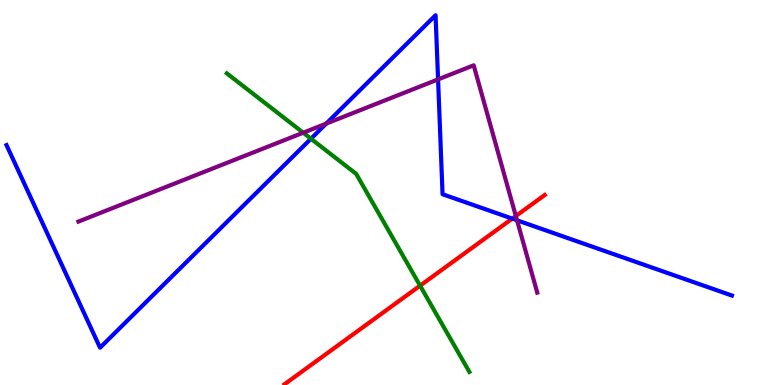[{'lines': ['blue', 'red'], 'intersections': [{'x': 6.61, 'y': 4.32}]}, {'lines': ['green', 'red'], 'intersections': [{'x': 5.42, 'y': 2.58}]}, {'lines': ['purple', 'red'], 'intersections': [{'x': 6.66, 'y': 4.39}]}, {'lines': ['blue', 'green'], 'intersections': [{'x': 4.01, 'y': 6.4}]}, {'lines': ['blue', 'purple'], 'intersections': [{'x': 4.21, 'y': 6.79}, {'x': 5.65, 'y': 7.94}, {'x': 6.67, 'y': 4.28}]}, {'lines': ['green', 'purple'], 'intersections': [{'x': 3.91, 'y': 6.55}]}]